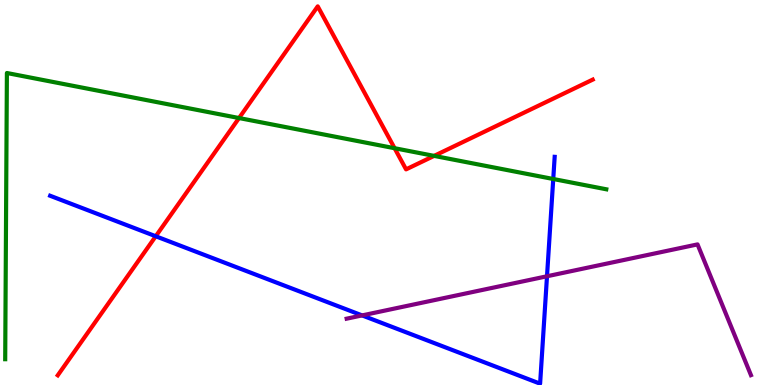[{'lines': ['blue', 'red'], 'intersections': [{'x': 2.01, 'y': 3.86}]}, {'lines': ['green', 'red'], 'intersections': [{'x': 3.08, 'y': 6.93}, {'x': 5.09, 'y': 6.15}, {'x': 5.6, 'y': 5.95}]}, {'lines': ['purple', 'red'], 'intersections': []}, {'lines': ['blue', 'green'], 'intersections': [{'x': 7.14, 'y': 5.35}]}, {'lines': ['blue', 'purple'], 'intersections': [{'x': 4.67, 'y': 1.81}, {'x': 7.06, 'y': 2.82}]}, {'lines': ['green', 'purple'], 'intersections': []}]